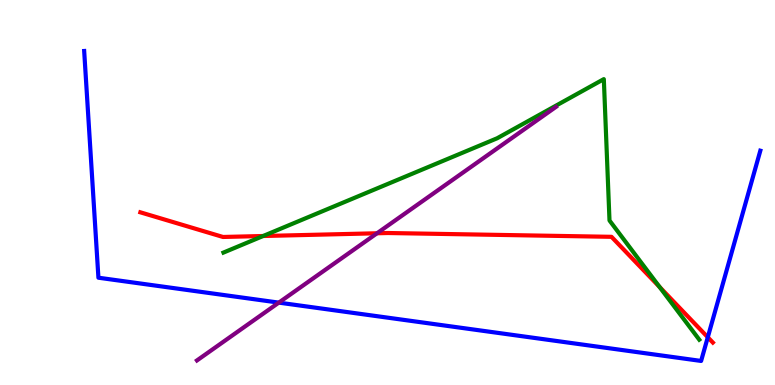[{'lines': ['blue', 'red'], 'intersections': [{'x': 9.13, 'y': 1.24}]}, {'lines': ['green', 'red'], 'intersections': [{'x': 3.4, 'y': 3.87}, {'x': 8.51, 'y': 2.55}]}, {'lines': ['purple', 'red'], 'intersections': [{'x': 4.86, 'y': 3.94}]}, {'lines': ['blue', 'green'], 'intersections': []}, {'lines': ['blue', 'purple'], 'intersections': [{'x': 3.6, 'y': 2.14}]}, {'lines': ['green', 'purple'], 'intersections': []}]